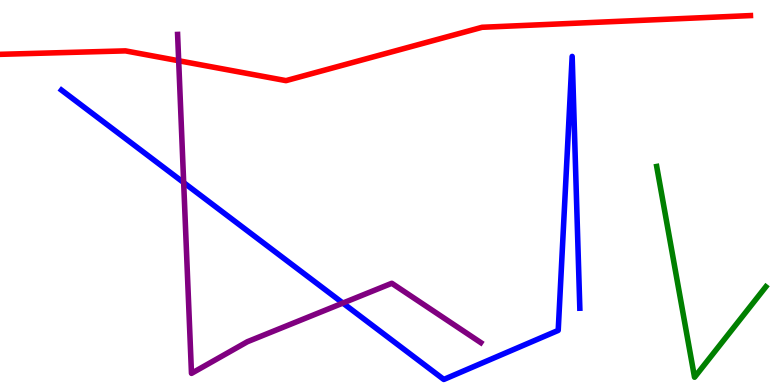[{'lines': ['blue', 'red'], 'intersections': []}, {'lines': ['green', 'red'], 'intersections': []}, {'lines': ['purple', 'red'], 'intersections': [{'x': 2.31, 'y': 8.42}]}, {'lines': ['blue', 'green'], 'intersections': []}, {'lines': ['blue', 'purple'], 'intersections': [{'x': 2.37, 'y': 5.26}, {'x': 4.42, 'y': 2.13}]}, {'lines': ['green', 'purple'], 'intersections': []}]